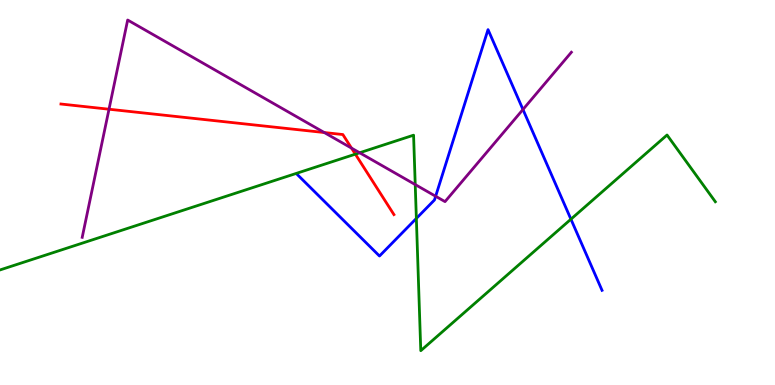[{'lines': ['blue', 'red'], 'intersections': []}, {'lines': ['green', 'red'], 'intersections': [{'x': 4.59, 'y': 6.0}]}, {'lines': ['purple', 'red'], 'intersections': [{'x': 1.41, 'y': 7.16}, {'x': 4.18, 'y': 6.56}, {'x': 4.54, 'y': 6.15}]}, {'lines': ['blue', 'green'], 'intersections': [{'x': 5.37, 'y': 4.33}, {'x': 7.37, 'y': 4.31}]}, {'lines': ['blue', 'purple'], 'intersections': [{'x': 5.62, 'y': 4.9}, {'x': 6.75, 'y': 7.16}]}, {'lines': ['green', 'purple'], 'intersections': [{'x': 4.64, 'y': 6.03}, {'x': 5.36, 'y': 5.21}]}]